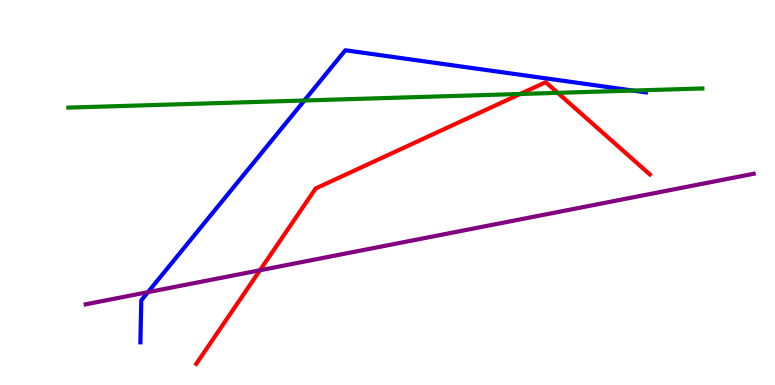[{'lines': ['blue', 'red'], 'intersections': []}, {'lines': ['green', 'red'], 'intersections': [{'x': 6.71, 'y': 7.56}, {'x': 7.2, 'y': 7.59}]}, {'lines': ['purple', 'red'], 'intersections': [{'x': 3.35, 'y': 2.98}]}, {'lines': ['blue', 'green'], 'intersections': [{'x': 3.93, 'y': 7.39}, {'x': 8.17, 'y': 7.65}]}, {'lines': ['blue', 'purple'], 'intersections': [{'x': 1.91, 'y': 2.41}]}, {'lines': ['green', 'purple'], 'intersections': []}]